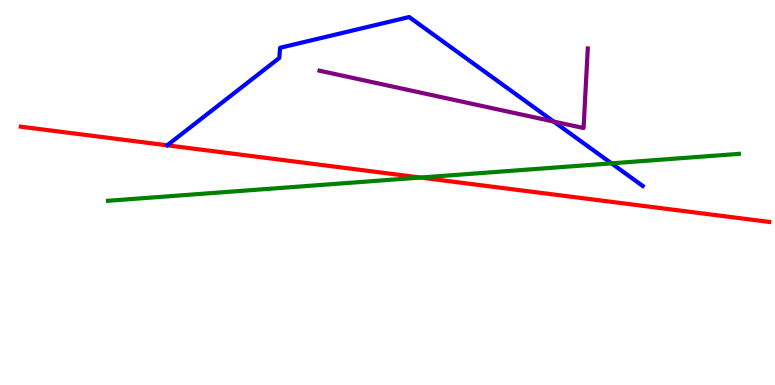[{'lines': ['blue', 'red'], 'intersections': []}, {'lines': ['green', 'red'], 'intersections': [{'x': 5.43, 'y': 5.39}]}, {'lines': ['purple', 'red'], 'intersections': []}, {'lines': ['blue', 'green'], 'intersections': [{'x': 7.89, 'y': 5.76}]}, {'lines': ['blue', 'purple'], 'intersections': [{'x': 7.14, 'y': 6.84}]}, {'lines': ['green', 'purple'], 'intersections': []}]